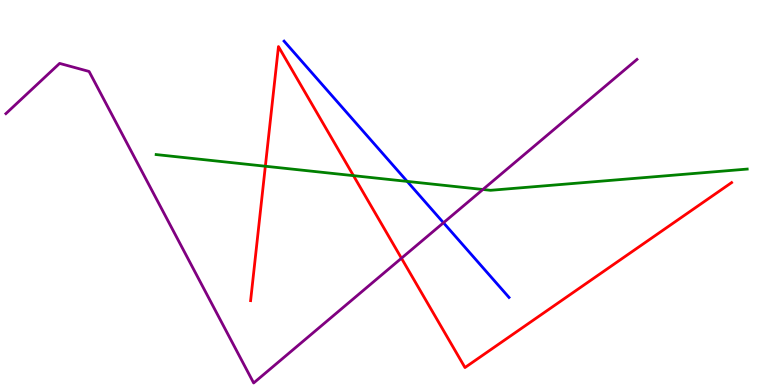[{'lines': ['blue', 'red'], 'intersections': []}, {'lines': ['green', 'red'], 'intersections': [{'x': 3.42, 'y': 5.68}, {'x': 4.56, 'y': 5.44}]}, {'lines': ['purple', 'red'], 'intersections': [{'x': 5.18, 'y': 3.29}]}, {'lines': ['blue', 'green'], 'intersections': [{'x': 5.25, 'y': 5.29}]}, {'lines': ['blue', 'purple'], 'intersections': [{'x': 5.72, 'y': 4.21}]}, {'lines': ['green', 'purple'], 'intersections': [{'x': 6.23, 'y': 5.08}]}]